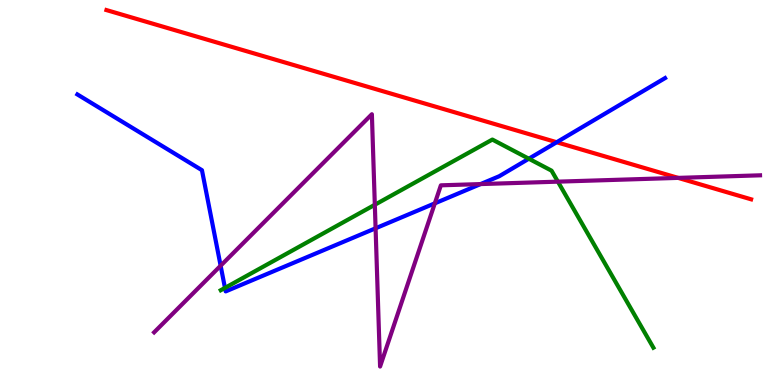[{'lines': ['blue', 'red'], 'intersections': [{'x': 7.18, 'y': 6.31}]}, {'lines': ['green', 'red'], 'intersections': []}, {'lines': ['purple', 'red'], 'intersections': [{'x': 8.75, 'y': 5.38}]}, {'lines': ['blue', 'green'], 'intersections': [{'x': 2.9, 'y': 2.52}, {'x': 6.82, 'y': 5.88}]}, {'lines': ['blue', 'purple'], 'intersections': [{'x': 2.85, 'y': 3.1}, {'x': 4.85, 'y': 4.07}, {'x': 5.61, 'y': 4.72}, {'x': 6.2, 'y': 5.22}]}, {'lines': ['green', 'purple'], 'intersections': [{'x': 4.84, 'y': 4.68}, {'x': 7.2, 'y': 5.28}]}]